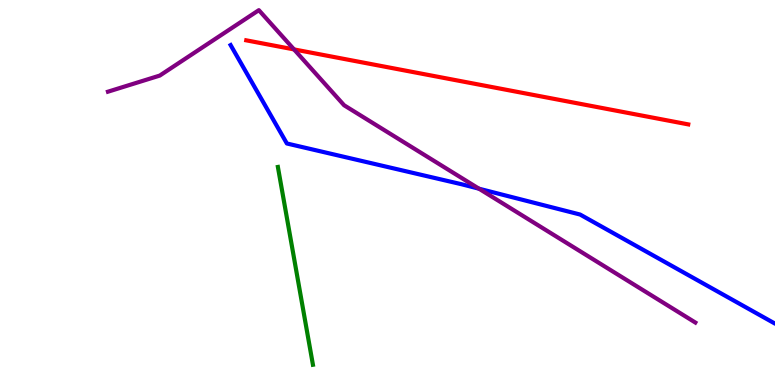[{'lines': ['blue', 'red'], 'intersections': []}, {'lines': ['green', 'red'], 'intersections': []}, {'lines': ['purple', 'red'], 'intersections': [{'x': 3.79, 'y': 8.72}]}, {'lines': ['blue', 'green'], 'intersections': []}, {'lines': ['blue', 'purple'], 'intersections': [{'x': 6.18, 'y': 5.1}]}, {'lines': ['green', 'purple'], 'intersections': []}]